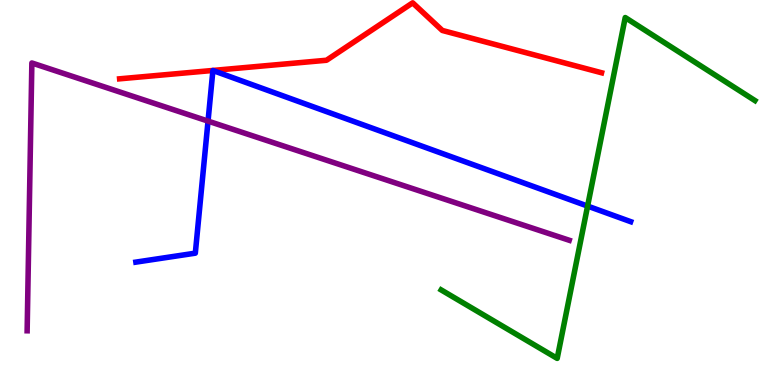[{'lines': ['blue', 'red'], 'intersections': []}, {'lines': ['green', 'red'], 'intersections': []}, {'lines': ['purple', 'red'], 'intersections': []}, {'lines': ['blue', 'green'], 'intersections': [{'x': 7.58, 'y': 4.65}]}, {'lines': ['blue', 'purple'], 'intersections': [{'x': 2.68, 'y': 6.85}]}, {'lines': ['green', 'purple'], 'intersections': []}]